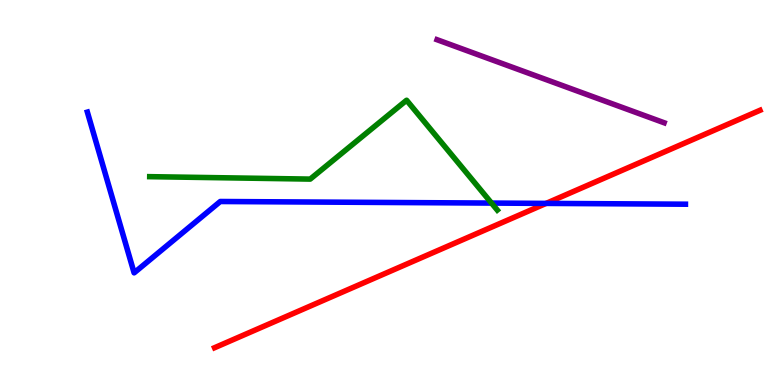[{'lines': ['blue', 'red'], 'intersections': [{'x': 7.05, 'y': 4.72}]}, {'lines': ['green', 'red'], 'intersections': []}, {'lines': ['purple', 'red'], 'intersections': []}, {'lines': ['blue', 'green'], 'intersections': [{'x': 6.34, 'y': 4.73}]}, {'lines': ['blue', 'purple'], 'intersections': []}, {'lines': ['green', 'purple'], 'intersections': []}]